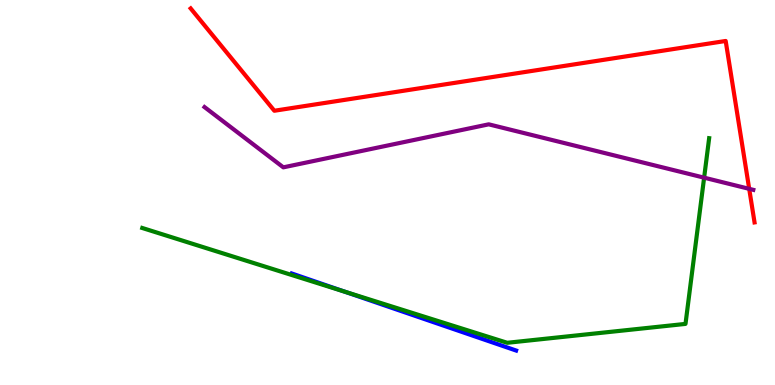[{'lines': ['blue', 'red'], 'intersections': []}, {'lines': ['green', 'red'], 'intersections': []}, {'lines': ['purple', 'red'], 'intersections': [{'x': 9.67, 'y': 5.1}]}, {'lines': ['blue', 'green'], 'intersections': [{'x': 4.45, 'y': 2.42}]}, {'lines': ['blue', 'purple'], 'intersections': []}, {'lines': ['green', 'purple'], 'intersections': [{'x': 9.09, 'y': 5.39}]}]